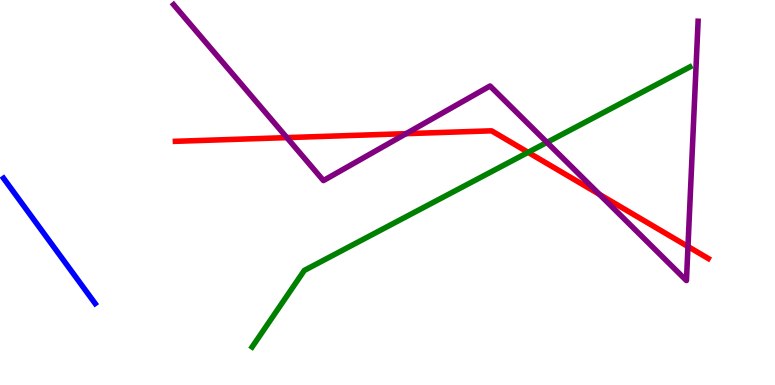[{'lines': ['blue', 'red'], 'intersections': []}, {'lines': ['green', 'red'], 'intersections': [{'x': 6.81, 'y': 6.04}]}, {'lines': ['purple', 'red'], 'intersections': [{'x': 3.7, 'y': 6.43}, {'x': 5.24, 'y': 6.53}, {'x': 7.73, 'y': 4.95}, {'x': 8.88, 'y': 3.6}]}, {'lines': ['blue', 'green'], 'intersections': []}, {'lines': ['blue', 'purple'], 'intersections': []}, {'lines': ['green', 'purple'], 'intersections': [{'x': 7.06, 'y': 6.3}]}]